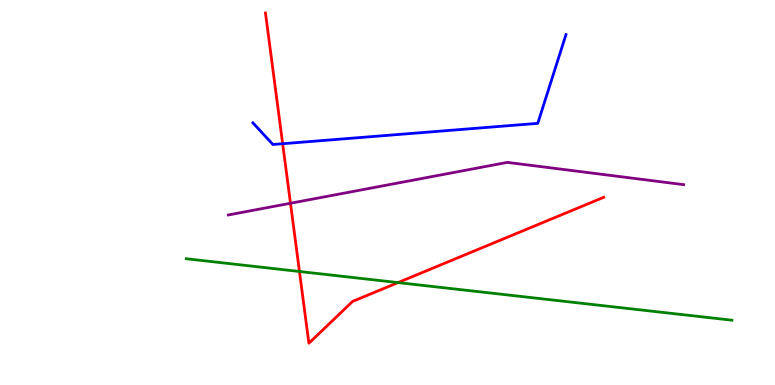[{'lines': ['blue', 'red'], 'intersections': [{'x': 3.65, 'y': 6.27}]}, {'lines': ['green', 'red'], 'intersections': [{'x': 3.86, 'y': 2.95}, {'x': 5.14, 'y': 2.66}]}, {'lines': ['purple', 'red'], 'intersections': [{'x': 3.75, 'y': 4.72}]}, {'lines': ['blue', 'green'], 'intersections': []}, {'lines': ['blue', 'purple'], 'intersections': []}, {'lines': ['green', 'purple'], 'intersections': []}]